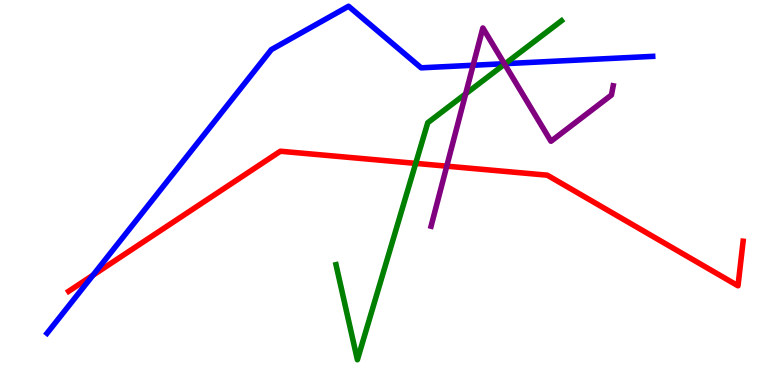[{'lines': ['blue', 'red'], 'intersections': [{'x': 1.2, 'y': 2.85}]}, {'lines': ['green', 'red'], 'intersections': [{'x': 5.36, 'y': 5.76}]}, {'lines': ['purple', 'red'], 'intersections': [{'x': 5.76, 'y': 5.68}]}, {'lines': ['blue', 'green'], 'intersections': [{'x': 6.52, 'y': 8.35}]}, {'lines': ['blue', 'purple'], 'intersections': [{'x': 6.1, 'y': 8.31}, {'x': 6.51, 'y': 8.35}]}, {'lines': ['green', 'purple'], 'intersections': [{'x': 6.01, 'y': 7.56}, {'x': 6.51, 'y': 8.33}]}]